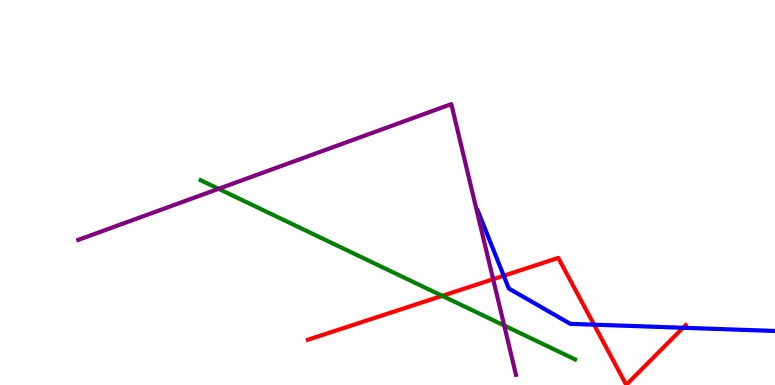[{'lines': ['blue', 'red'], 'intersections': [{'x': 6.5, 'y': 2.84}, {'x': 7.67, 'y': 1.57}, {'x': 8.81, 'y': 1.49}]}, {'lines': ['green', 'red'], 'intersections': [{'x': 5.71, 'y': 2.32}]}, {'lines': ['purple', 'red'], 'intersections': [{'x': 6.36, 'y': 2.75}]}, {'lines': ['blue', 'green'], 'intersections': []}, {'lines': ['blue', 'purple'], 'intersections': []}, {'lines': ['green', 'purple'], 'intersections': [{'x': 2.82, 'y': 5.1}, {'x': 6.51, 'y': 1.55}]}]